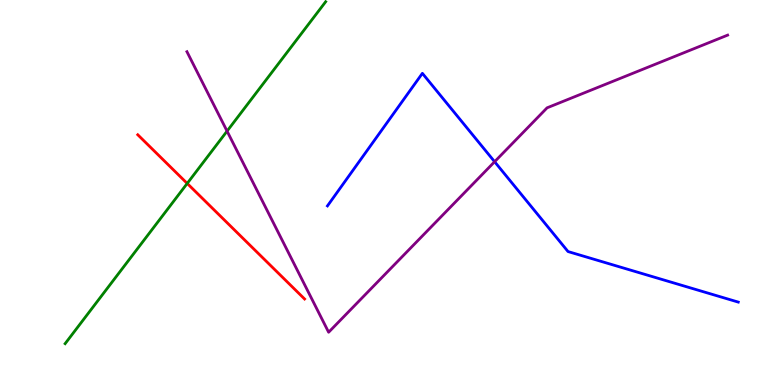[{'lines': ['blue', 'red'], 'intersections': []}, {'lines': ['green', 'red'], 'intersections': [{'x': 2.42, 'y': 5.24}]}, {'lines': ['purple', 'red'], 'intersections': []}, {'lines': ['blue', 'green'], 'intersections': []}, {'lines': ['blue', 'purple'], 'intersections': [{'x': 6.38, 'y': 5.8}]}, {'lines': ['green', 'purple'], 'intersections': [{'x': 2.93, 'y': 6.59}]}]